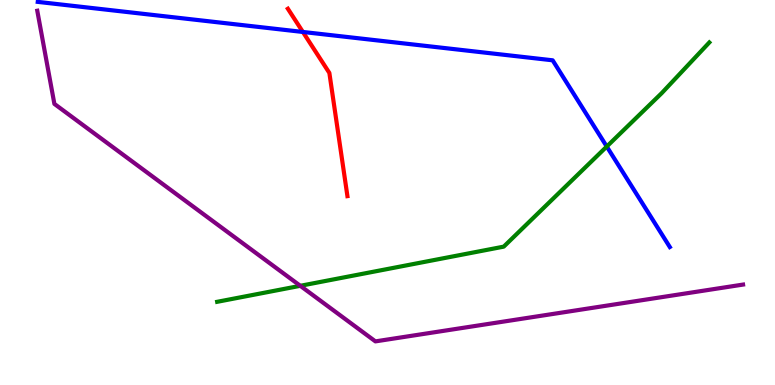[{'lines': ['blue', 'red'], 'intersections': [{'x': 3.91, 'y': 9.17}]}, {'lines': ['green', 'red'], 'intersections': []}, {'lines': ['purple', 'red'], 'intersections': []}, {'lines': ['blue', 'green'], 'intersections': [{'x': 7.83, 'y': 6.19}]}, {'lines': ['blue', 'purple'], 'intersections': []}, {'lines': ['green', 'purple'], 'intersections': [{'x': 3.87, 'y': 2.58}]}]